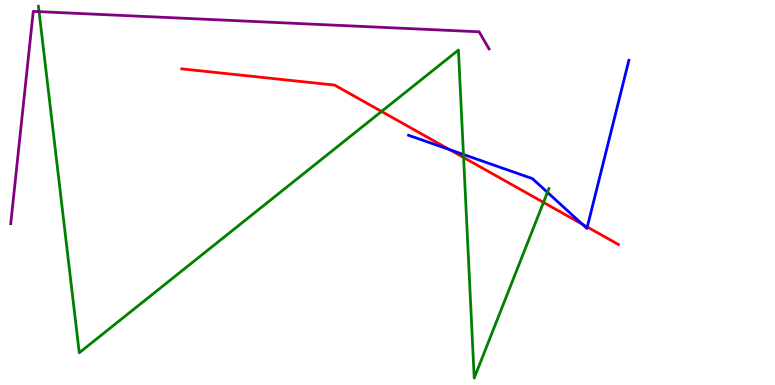[{'lines': ['blue', 'red'], 'intersections': [{'x': 5.8, 'y': 6.12}, {'x': 7.51, 'y': 4.18}, {'x': 7.58, 'y': 4.1}]}, {'lines': ['green', 'red'], 'intersections': [{'x': 4.92, 'y': 7.11}, {'x': 5.98, 'y': 5.91}, {'x': 7.01, 'y': 4.74}]}, {'lines': ['purple', 'red'], 'intersections': []}, {'lines': ['blue', 'green'], 'intersections': [{'x': 5.98, 'y': 5.99}, {'x': 7.06, 'y': 5.0}]}, {'lines': ['blue', 'purple'], 'intersections': []}, {'lines': ['green', 'purple'], 'intersections': [{'x': 0.504, 'y': 9.7}]}]